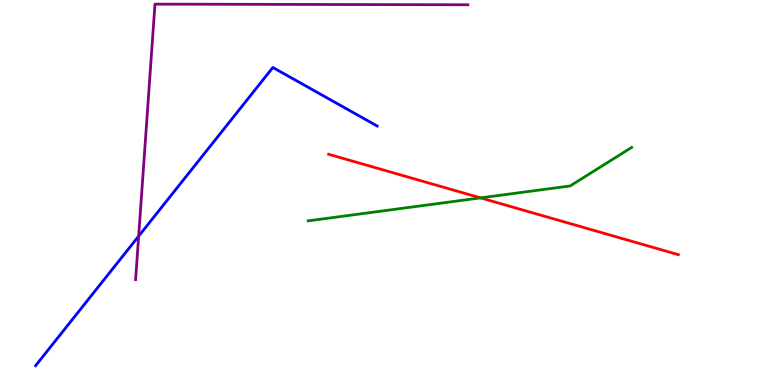[{'lines': ['blue', 'red'], 'intersections': []}, {'lines': ['green', 'red'], 'intersections': [{'x': 6.2, 'y': 4.86}]}, {'lines': ['purple', 'red'], 'intersections': []}, {'lines': ['blue', 'green'], 'intersections': []}, {'lines': ['blue', 'purple'], 'intersections': [{'x': 1.79, 'y': 3.87}]}, {'lines': ['green', 'purple'], 'intersections': []}]